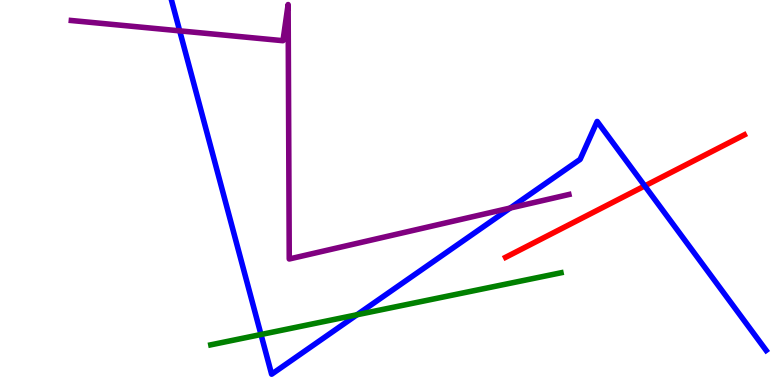[{'lines': ['blue', 'red'], 'intersections': [{'x': 8.32, 'y': 5.17}]}, {'lines': ['green', 'red'], 'intersections': []}, {'lines': ['purple', 'red'], 'intersections': []}, {'lines': ['blue', 'green'], 'intersections': [{'x': 3.37, 'y': 1.31}, {'x': 4.61, 'y': 1.82}]}, {'lines': ['blue', 'purple'], 'intersections': [{'x': 2.32, 'y': 9.2}, {'x': 6.58, 'y': 4.6}]}, {'lines': ['green', 'purple'], 'intersections': []}]